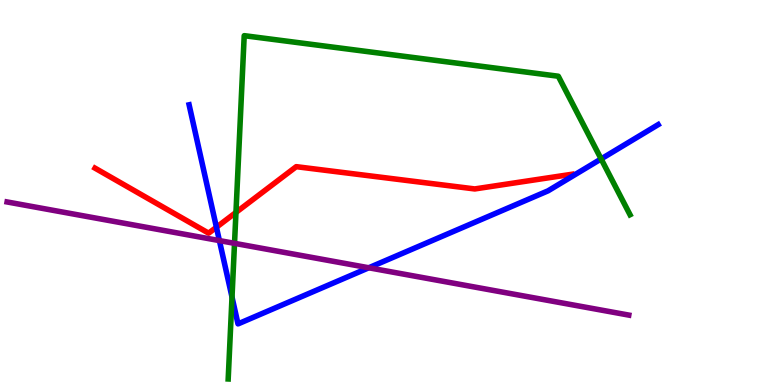[{'lines': ['blue', 'red'], 'intersections': [{'x': 2.79, 'y': 4.1}]}, {'lines': ['green', 'red'], 'intersections': [{'x': 3.04, 'y': 4.48}]}, {'lines': ['purple', 'red'], 'intersections': []}, {'lines': ['blue', 'green'], 'intersections': [{'x': 2.99, 'y': 2.28}, {'x': 7.76, 'y': 5.87}]}, {'lines': ['blue', 'purple'], 'intersections': [{'x': 2.83, 'y': 3.75}, {'x': 4.76, 'y': 3.04}]}, {'lines': ['green', 'purple'], 'intersections': [{'x': 3.03, 'y': 3.68}]}]